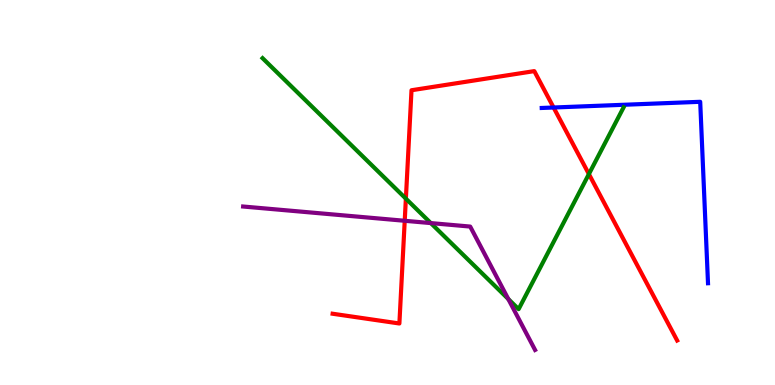[{'lines': ['blue', 'red'], 'intersections': [{'x': 7.14, 'y': 7.21}]}, {'lines': ['green', 'red'], 'intersections': [{'x': 5.24, 'y': 4.84}, {'x': 7.6, 'y': 5.48}]}, {'lines': ['purple', 'red'], 'intersections': [{'x': 5.22, 'y': 4.27}]}, {'lines': ['blue', 'green'], 'intersections': []}, {'lines': ['blue', 'purple'], 'intersections': []}, {'lines': ['green', 'purple'], 'intersections': [{'x': 5.56, 'y': 4.21}, {'x': 6.56, 'y': 2.23}]}]